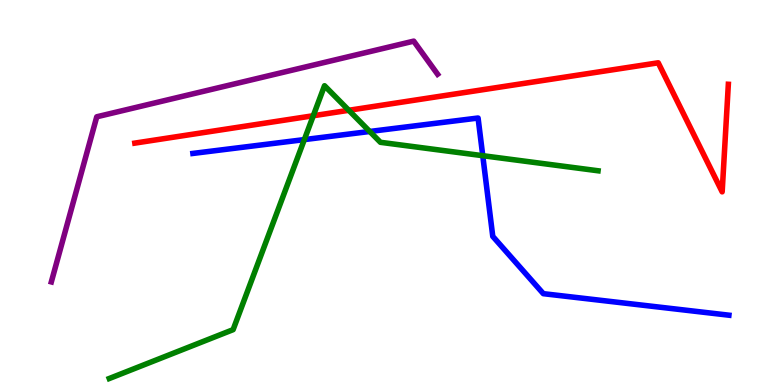[{'lines': ['blue', 'red'], 'intersections': []}, {'lines': ['green', 'red'], 'intersections': [{'x': 4.04, 'y': 6.99}, {'x': 4.5, 'y': 7.14}]}, {'lines': ['purple', 'red'], 'intersections': []}, {'lines': ['blue', 'green'], 'intersections': [{'x': 3.93, 'y': 6.37}, {'x': 4.77, 'y': 6.58}, {'x': 6.23, 'y': 5.96}]}, {'lines': ['blue', 'purple'], 'intersections': []}, {'lines': ['green', 'purple'], 'intersections': []}]